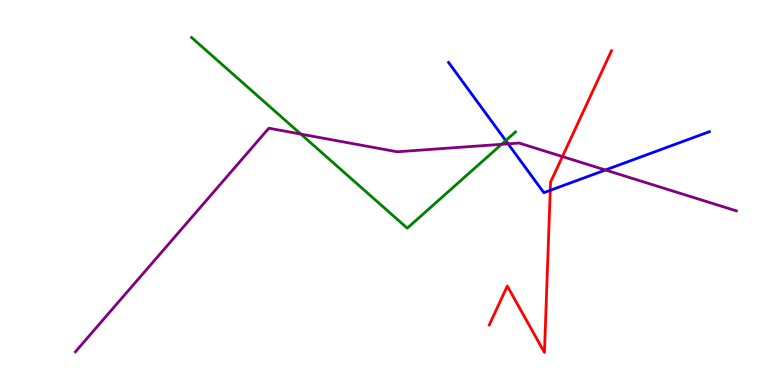[{'lines': ['blue', 'red'], 'intersections': [{'x': 7.1, 'y': 5.06}]}, {'lines': ['green', 'red'], 'intersections': []}, {'lines': ['purple', 'red'], 'intersections': [{'x': 7.26, 'y': 5.93}]}, {'lines': ['blue', 'green'], 'intersections': [{'x': 6.53, 'y': 6.35}]}, {'lines': ['blue', 'purple'], 'intersections': [{'x': 6.56, 'y': 6.26}, {'x': 7.81, 'y': 5.58}]}, {'lines': ['green', 'purple'], 'intersections': [{'x': 3.88, 'y': 6.52}, {'x': 6.47, 'y': 6.25}]}]